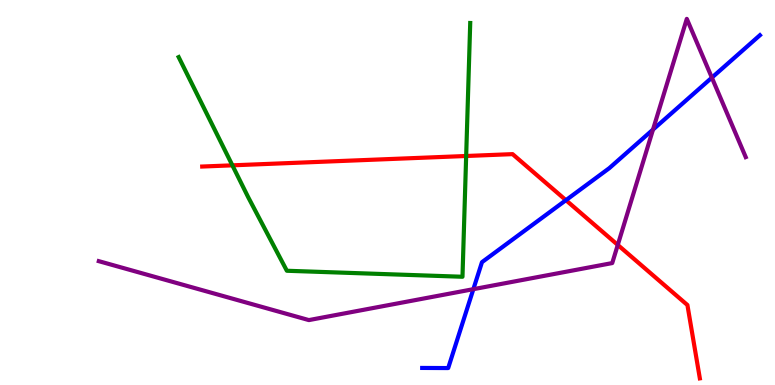[{'lines': ['blue', 'red'], 'intersections': [{'x': 7.3, 'y': 4.8}]}, {'lines': ['green', 'red'], 'intersections': [{'x': 3.0, 'y': 5.71}, {'x': 6.02, 'y': 5.95}]}, {'lines': ['purple', 'red'], 'intersections': [{'x': 7.97, 'y': 3.64}]}, {'lines': ['blue', 'green'], 'intersections': []}, {'lines': ['blue', 'purple'], 'intersections': [{'x': 6.11, 'y': 2.49}, {'x': 8.43, 'y': 6.63}, {'x': 9.19, 'y': 7.98}]}, {'lines': ['green', 'purple'], 'intersections': []}]